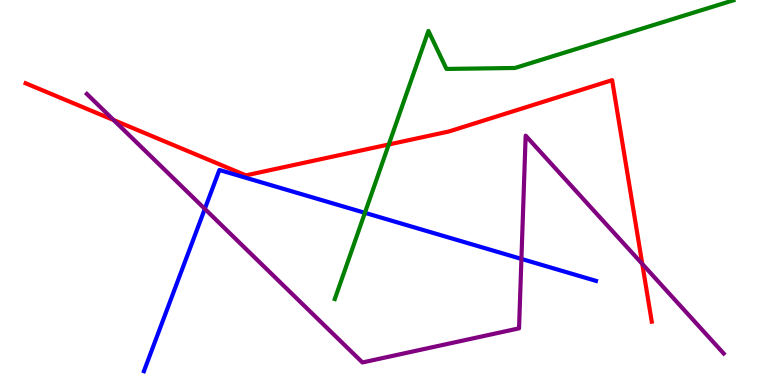[{'lines': ['blue', 'red'], 'intersections': []}, {'lines': ['green', 'red'], 'intersections': [{'x': 5.02, 'y': 6.25}]}, {'lines': ['purple', 'red'], 'intersections': [{'x': 1.47, 'y': 6.88}, {'x': 8.29, 'y': 3.14}]}, {'lines': ['blue', 'green'], 'intersections': [{'x': 4.71, 'y': 4.47}]}, {'lines': ['blue', 'purple'], 'intersections': [{'x': 2.64, 'y': 4.57}, {'x': 6.73, 'y': 3.27}]}, {'lines': ['green', 'purple'], 'intersections': []}]